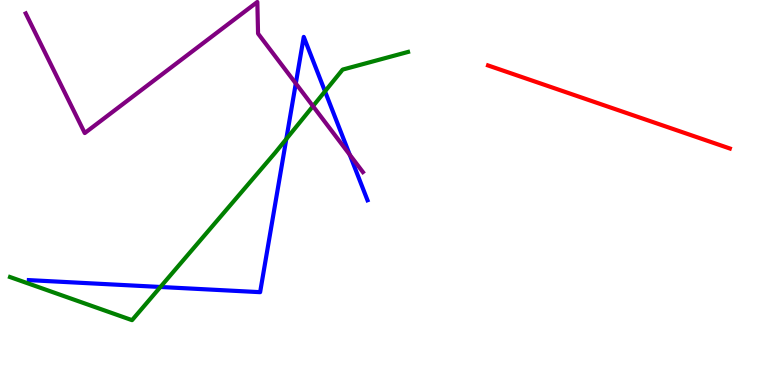[{'lines': ['blue', 'red'], 'intersections': []}, {'lines': ['green', 'red'], 'intersections': []}, {'lines': ['purple', 'red'], 'intersections': []}, {'lines': ['blue', 'green'], 'intersections': [{'x': 2.07, 'y': 2.55}, {'x': 3.69, 'y': 6.39}, {'x': 4.19, 'y': 7.63}]}, {'lines': ['blue', 'purple'], 'intersections': [{'x': 3.82, 'y': 7.83}, {'x': 4.51, 'y': 5.98}]}, {'lines': ['green', 'purple'], 'intersections': [{'x': 4.04, 'y': 7.24}]}]